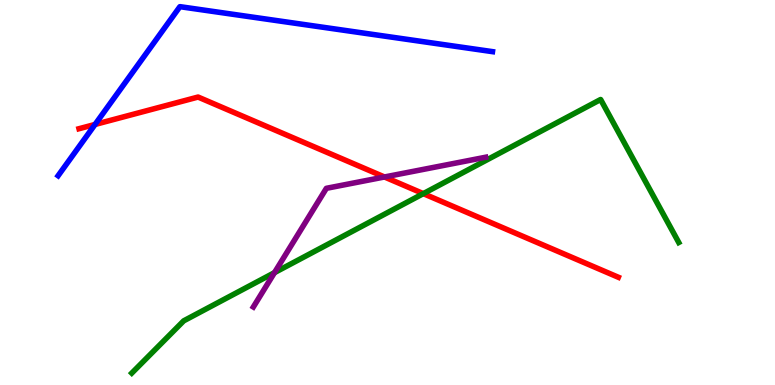[{'lines': ['blue', 'red'], 'intersections': [{'x': 1.23, 'y': 6.77}]}, {'lines': ['green', 'red'], 'intersections': [{'x': 5.46, 'y': 4.97}]}, {'lines': ['purple', 'red'], 'intersections': [{'x': 4.96, 'y': 5.4}]}, {'lines': ['blue', 'green'], 'intersections': []}, {'lines': ['blue', 'purple'], 'intersections': []}, {'lines': ['green', 'purple'], 'intersections': [{'x': 3.54, 'y': 2.92}]}]